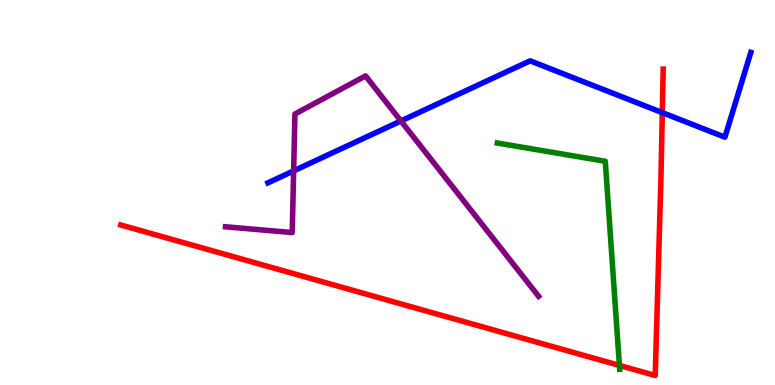[{'lines': ['blue', 'red'], 'intersections': [{'x': 8.55, 'y': 7.07}]}, {'lines': ['green', 'red'], 'intersections': [{'x': 7.99, 'y': 0.509}]}, {'lines': ['purple', 'red'], 'intersections': []}, {'lines': ['blue', 'green'], 'intersections': []}, {'lines': ['blue', 'purple'], 'intersections': [{'x': 3.79, 'y': 5.56}, {'x': 5.17, 'y': 6.86}]}, {'lines': ['green', 'purple'], 'intersections': []}]